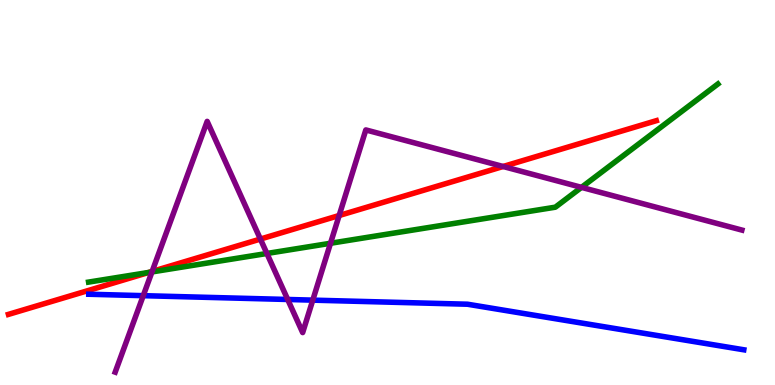[{'lines': ['blue', 'red'], 'intersections': []}, {'lines': ['green', 'red'], 'intersections': [{'x': 1.92, 'y': 2.92}]}, {'lines': ['purple', 'red'], 'intersections': [{'x': 1.96, 'y': 2.95}, {'x': 3.36, 'y': 3.79}, {'x': 4.38, 'y': 4.4}, {'x': 6.49, 'y': 5.68}]}, {'lines': ['blue', 'green'], 'intersections': []}, {'lines': ['blue', 'purple'], 'intersections': [{'x': 1.85, 'y': 2.32}, {'x': 3.71, 'y': 2.22}, {'x': 4.04, 'y': 2.2}]}, {'lines': ['green', 'purple'], 'intersections': [{'x': 1.96, 'y': 2.94}, {'x': 3.44, 'y': 3.42}, {'x': 4.26, 'y': 3.68}, {'x': 7.5, 'y': 5.13}]}]